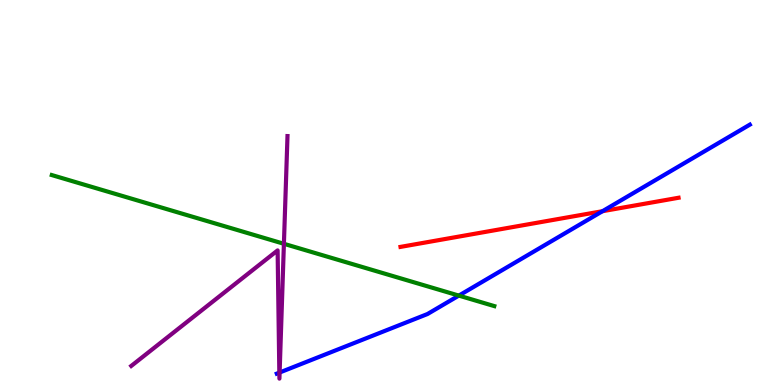[{'lines': ['blue', 'red'], 'intersections': [{'x': 7.77, 'y': 4.51}]}, {'lines': ['green', 'red'], 'intersections': []}, {'lines': ['purple', 'red'], 'intersections': []}, {'lines': ['blue', 'green'], 'intersections': [{'x': 5.92, 'y': 2.32}]}, {'lines': ['blue', 'purple'], 'intersections': [{'x': 3.6, 'y': 0.321}, {'x': 3.61, 'y': 0.324}]}, {'lines': ['green', 'purple'], 'intersections': [{'x': 3.66, 'y': 3.67}]}]